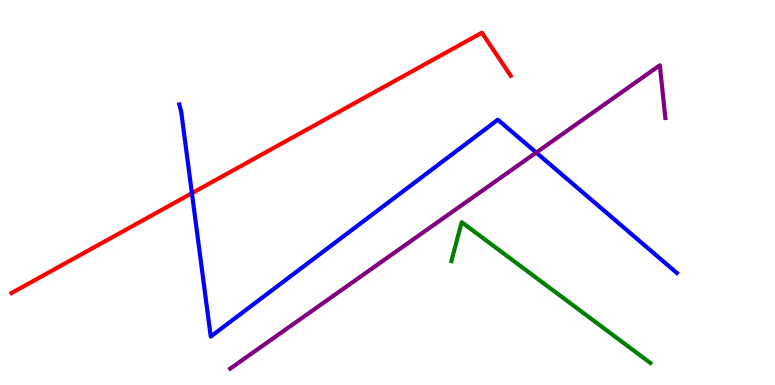[{'lines': ['blue', 'red'], 'intersections': [{'x': 2.48, 'y': 4.98}]}, {'lines': ['green', 'red'], 'intersections': []}, {'lines': ['purple', 'red'], 'intersections': []}, {'lines': ['blue', 'green'], 'intersections': []}, {'lines': ['blue', 'purple'], 'intersections': [{'x': 6.92, 'y': 6.04}]}, {'lines': ['green', 'purple'], 'intersections': []}]